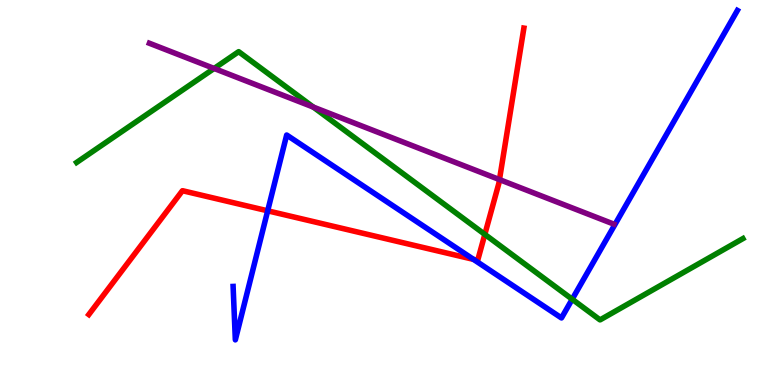[{'lines': ['blue', 'red'], 'intersections': [{'x': 3.45, 'y': 4.52}, {'x': 6.11, 'y': 3.26}]}, {'lines': ['green', 'red'], 'intersections': [{'x': 6.26, 'y': 3.91}]}, {'lines': ['purple', 'red'], 'intersections': [{'x': 6.44, 'y': 5.34}]}, {'lines': ['blue', 'green'], 'intersections': [{'x': 7.38, 'y': 2.23}]}, {'lines': ['blue', 'purple'], 'intersections': []}, {'lines': ['green', 'purple'], 'intersections': [{'x': 2.76, 'y': 8.22}, {'x': 4.04, 'y': 7.22}]}]